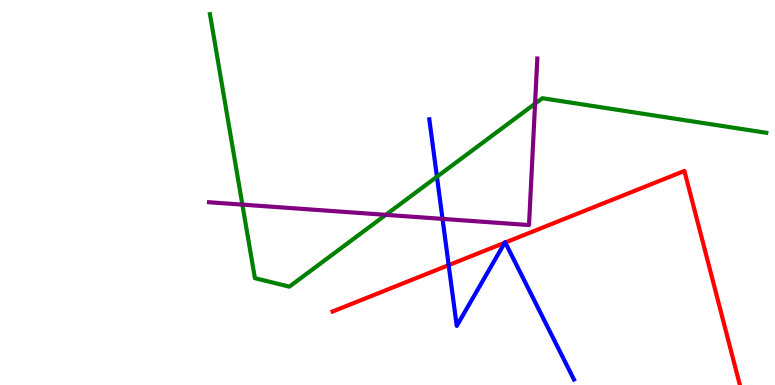[{'lines': ['blue', 'red'], 'intersections': [{'x': 5.79, 'y': 3.11}, {'x': 6.51, 'y': 3.7}, {'x': 6.52, 'y': 3.7}]}, {'lines': ['green', 'red'], 'intersections': []}, {'lines': ['purple', 'red'], 'intersections': []}, {'lines': ['blue', 'green'], 'intersections': [{'x': 5.64, 'y': 5.41}]}, {'lines': ['blue', 'purple'], 'intersections': [{'x': 5.71, 'y': 4.31}]}, {'lines': ['green', 'purple'], 'intersections': [{'x': 3.13, 'y': 4.69}, {'x': 4.98, 'y': 4.42}, {'x': 6.9, 'y': 7.31}]}]